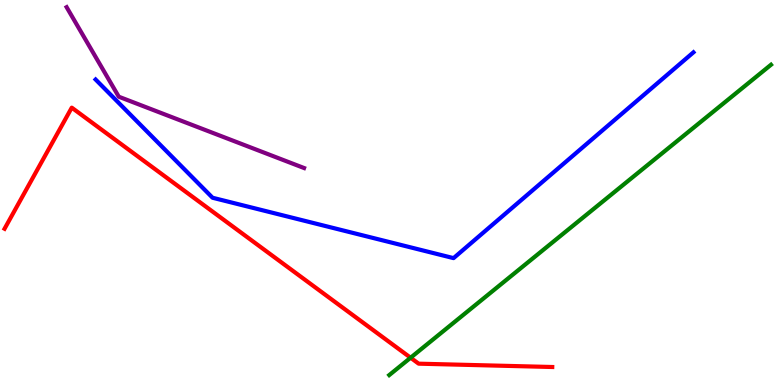[{'lines': ['blue', 'red'], 'intersections': []}, {'lines': ['green', 'red'], 'intersections': [{'x': 5.3, 'y': 0.708}]}, {'lines': ['purple', 'red'], 'intersections': []}, {'lines': ['blue', 'green'], 'intersections': []}, {'lines': ['blue', 'purple'], 'intersections': []}, {'lines': ['green', 'purple'], 'intersections': []}]